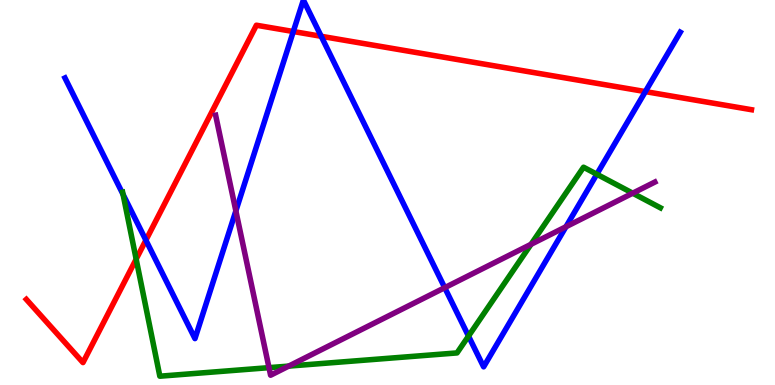[{'lines': ['blue', 'red'], 'intersections': [{'x': 1.88, 'y': 3.76}, {'x': 3.78, 'y': 9.18}, {'x': 4.14, 'y': 9.06}, {'x': 8.33, 'y': 7.62}]}, {'lines': ['green', 'red'], 'intersections': [{'x': 1.76, 'y': 3.27}]}, {'lines': ['purple', 'red'], 'intersections': []}, {'lines': ['blue', 'green'], 'intersections': [{'x': 1.59, 'y': 4.95}, {'x': 6.05, 'y': 1.27}, {'x': 7.7, 'y': 5.47}]}, {'lines': ['blue', 'purple'], 'intersections': [{'x': 3.04, 'y': 4.52}, {'x': 5.74, 'y': 2.53}, {'x': 7.3, 'y': 4.11}]}, {'lines': ['green', 'purple'], 'intersections': [{'x': 3.47, 'y': 0.451}, {'x': 3.73, 'y': 0.491}, {'x': 6.85, 'y': 3.65}, {'x': 8.16, 'y': 4.98}]}]